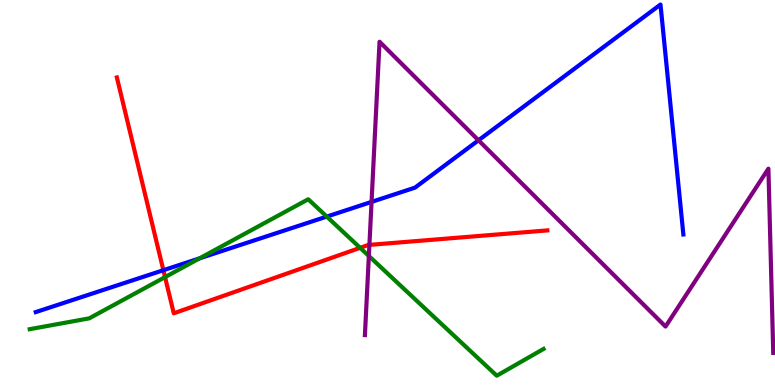[{'lines': ['blue', 'red'], 'intersections': [{'x': 2.11, 'y': 2.98}]}, {'lines': ['green', 'red'], 'intersections': [{'x': 2.13, 'y': 2.8}, {'x': 4.65, 'y': 3.56}]}, {'lines': ['purple', 'red'], 'intersections': [{'x': 4.77, 'y': 3.64}]}, {'lines': ['blue', 'green'], 'intersections': [{'x': 2.58, 'y': 3.29}, {'x': 4.22, 'y': 4.37}]}, {'lines': ['blue', 'purple'], 'intersections': [{'x': 4.79, 'y': 4.76}, {'x': 6.17, 'y': 6.36}]}, {'lines': ['green', 'purple'], 'intersections': [{'x': 4.76, 'y': 3.35}]}]